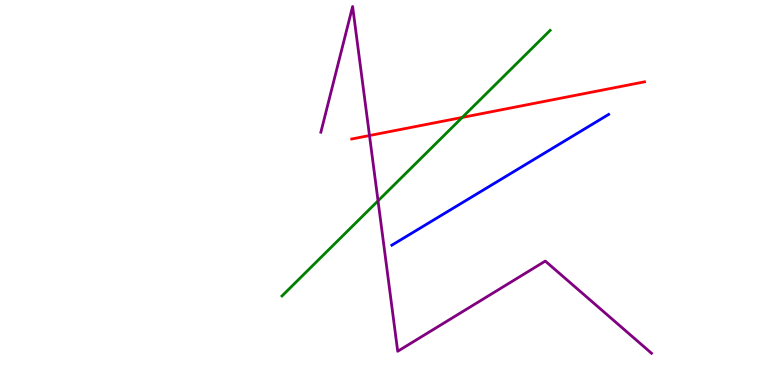[{'lines': ['blue', 'red'], 'intersections': []}, {'lines': ['green', 'red'], 'intersections': [{'x': 5.96, 'y': 6.95}]}, {'lines': ['purple', 'red'], 'intersections': [{'x': 4.77, 'y': 6.48}]}, {'lines': ['blue', 'green'], 'intersections': []}, {'lines': ['blue', 'purple'], 'intersections': []}, {'lines': ['green', 'purple'], 'intersections': [{'x': 4.88, 'y': 4.78}]}]